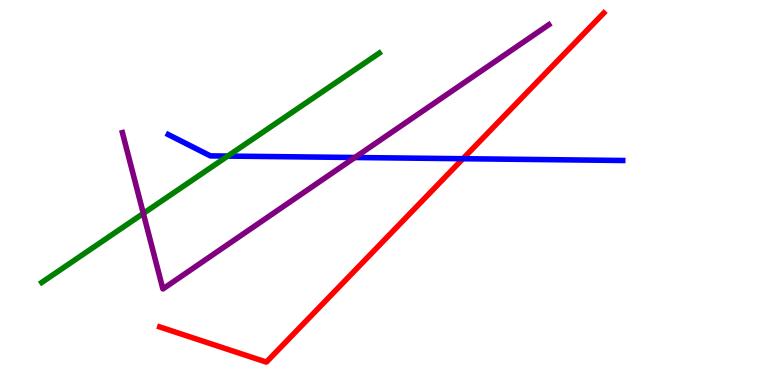[{'lines': ['blue', 'red'], 'intersections': [{'x': 5.97, 'y': 5.88}]}, {'lines': ['green', 'red'], 'intersections': []}, {'lines': ['purple', 'red'], 'intersections': []}, {'lines': ['blue', 'green'], 'intersections': [{'x': 2.94, 'y': 5.95}]}, {'lines': ['blue', 'purple'], 'intersections': [{'x': 4.58, 'y': 5.91}]}, {'lines': ['green', 'purple'], 'intersections': [{'x': 1.85, 'y': 4.46}]}]